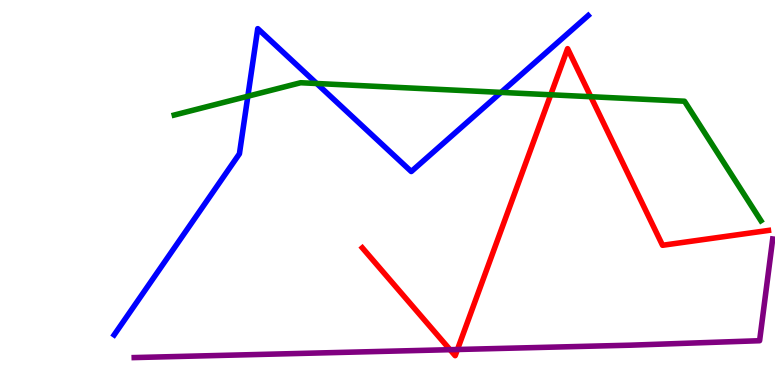[{'lines': ['blue', 'red'], 'intersections': []}, {'lines': ['green', 'red'], 'intersections': [{'x': 7.11, 'y': 7.54}, {'x': 7.62, 'y': 7.49}]}, {'lines': ['purple', 'red'], 'intersections': [{'x': 5.81, 'y': 0.917}, {'x': 5.9, 'y': 0.922}]}, {'lines': ['blue', 'green'], 'intersections': [{'x': 3.2, 'y': 7.5}, {'x': 4.09, 'y': 7.83}, {'x': 6.46, 'y': 7.6}]}, {'lines': ['blue', 'purple'], 'intersections': []}, {'lines': ['green', 'purple'], 'intersections': []}]